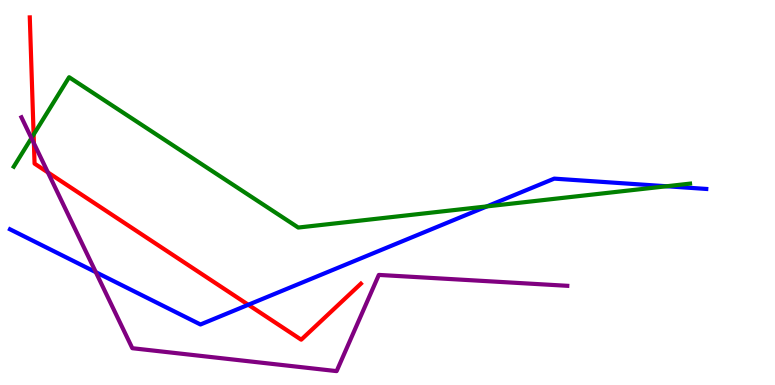[{'lines': ['blue', 'red'], 'intersections': [{'x': 3.2, 'y': 2.08}]}, {'lines': ['green', 'red'], 'intersections': [{'x': 0.434, 'y': 6.5}]}, {'lines': ['purple', 'red'], 'intersections': [{'x': 0.437, 'y': 6.28}, {'x': 0.618, 'y': 5.52}]}, {'lines': ['blue', 'green'], 'intersections': [{'x': 6.28, 'y': 4.64}, {'x': 8.6, 'y': 5.16}]}, {'lines': ['blue', 'purple'], 'intersections': [{'x': 1.24, 'y': 2.93}]}, {'lines': ['green', 'purple'], 'intersections': [{'x': 0.406, 'y': 6.41}]}]